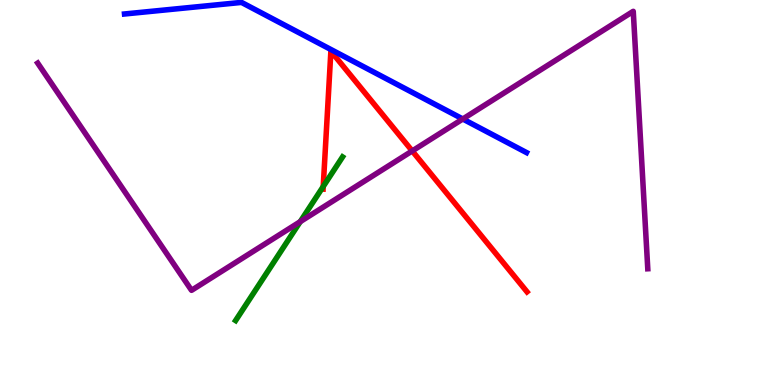[{'lines': ['blue', 'red'], 'intersections': []}, {'lines': ['green', 'red'], 'intersections': [{'x': 4.17, 'y': 5.16}]}, {'lines': ['purple', 'red'], 'intersections': [{'x': 5.32, 'y': 6.08}]}, {'lines': ['blue', 'green'], 'intersections': []}, {'lines': ['blue', 'purple'], 'intersections': [{'x': 5.97, 'y': 6.91}]}, {'lines': ['green', 'purple'], 'intersections': [{'x': 3.87, 'y': 4.24}]}]